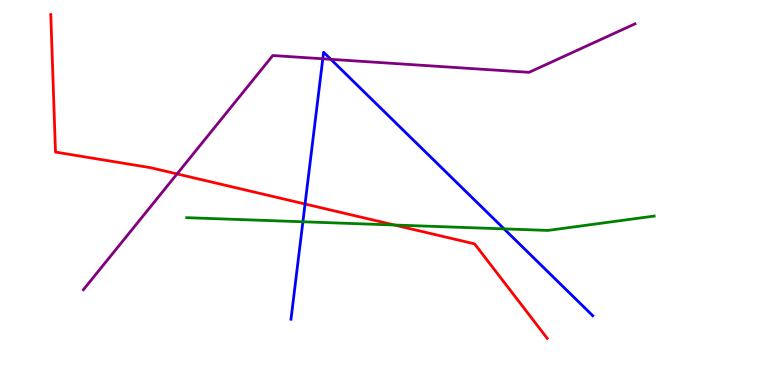[{'lines': ['blue', 'red'], 'intersections': [{'x': 3.94, 'y': 4.7}]}, {'lines': ['green', 'red'], 'intersections': [{'x': 5.09, 'y': 4.16}]}, {'lines': ['purple', 'red'], 'intersections': [{'x': 2.28, 'y': 5.48}]}, {'lines': ['blue', 'green'], 'intersections': [{'x': 3.91, 'y': 4.24}, {'x': 6.5, 'y': 4.05}]}, {'lines': ['blue', 'purple'], 'intersections': [{'x': 4.17, 'y': 8.47}, {'x': 4.27, 'y': 8.46}]}, {'lines': ['green', 'purple'], 'intersections': []}]